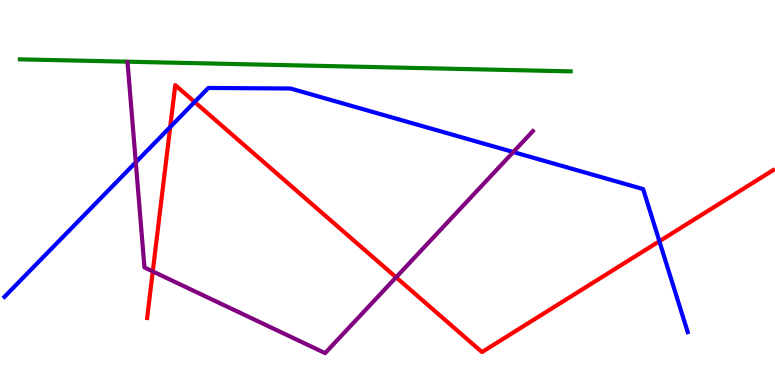[{'lines': ['blue', 'red'], 'intersections': [{'x': 2.2, 'y': 6.7}, {'x': 2.51, 'y': 7.35}, {'x': 8.51, 'y': 3.73}]}, {'lines': ['green', 'red'], 'intersections': []}, {'lines': ['purple', 'red'], 'intersections': [{'x': 1.97, 'y': 2.95}, {'x': 5.11, 'y': 2.8}]}, {'lines': ['blue', 'green'], 'intersections': []}, {'lines': ['blue', 'purple'], 'intersections': [{'x': 1.75, 'y': 5.78}, {'x': 6.62, 'y': 6.05}]}, {'lines': ['green', 'purple'], 'intersections': []}]